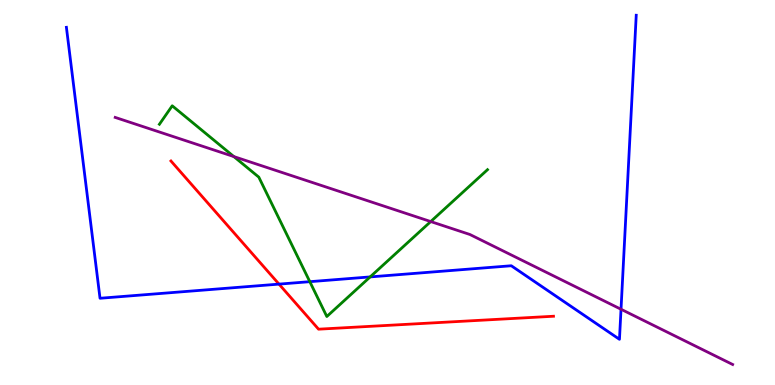[{'lines': ['blue', 'red'], 'intersections': [{'x': 3.6, 'y': 2.62}]}, {'lines': ['green', 'red'], 'intersections': []}, {'lines': ['purple', 'red'], 'intersections': []}, {'lines': ['blue', 'green'], 'intersections': [{'x': 4.0, 'y': 2.68}, {'x': 4.78, 'y': 2.81}]}, {'lines': ['blue', 'purple'], 'intersections': [{'x': 8.01, 'y': 1.97}]}, {'lines': ['green', 'purple'], 'intersections': [{'x': 3.02, 'y': 5.93}, {'x': 5.56, 'y': 4.25}]}]